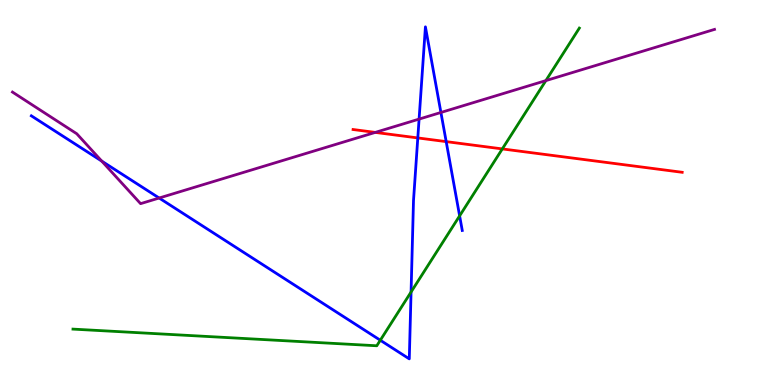[{'lines': ['blue', 'red'], 'intersections': [{'x': 5.39, 'y': 6.42}, {'x': 5.76, 'y': 6.32}]}, {'lines': ['green', 'red'], 'intersections': [{'x': 6.48, 'y': 6.13}]}, {'lines': ['purple', 'red'], 'intersections': [{'x': 4.84, 'y': 6.56}]}, {'lines': ['blue', 'green'], 'intersections': [{'x': 4.91, 'y': 1.16}, {'x': 5.3, 'y': 2.42}, {'x': 5.93, 'y': 4.39}]}, {'lines': ['blue', 'purple'], 'intersections': [{'x': 1.31, 'y': 5.82}, {'x': 2.05, 'y': 4.86}, {'x': 5.41, 'y': 6.91}, {'x': 5.69, 'y': 7.08}]}, {'lines': ['green', 'purple'], 'intersections': [{'x': 7.04, 'y': 7.91}]}]